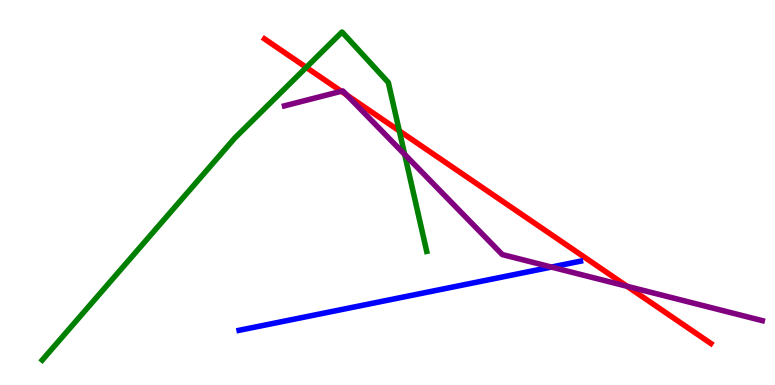[{'lines': ['blue', 'red'], 'intersections': []}, {'lines': ['green', 'red'], 'intersections': [{'x': 3.95, 'y': 8.25}, {'x': 5.15, 'y': 6.6}]}, {'lines': ['purple', 'red'], 'intersections': [{'x': 4.4, 'y': 7.63}, {'x': 4.47, 'y': 7.53}, {'x': 8.09, 'y': 2.56}]}, {'lines': ['blue', 'green'], 'intersections': []}, {'lines': ['blue', 'purple'], 'intersections': [{'x': 7.12, 'y': 3.06}]}, {'lines': ['green', 'purple'], 'intersections': [{'x': 5.22, 'y': 5.99}]}]